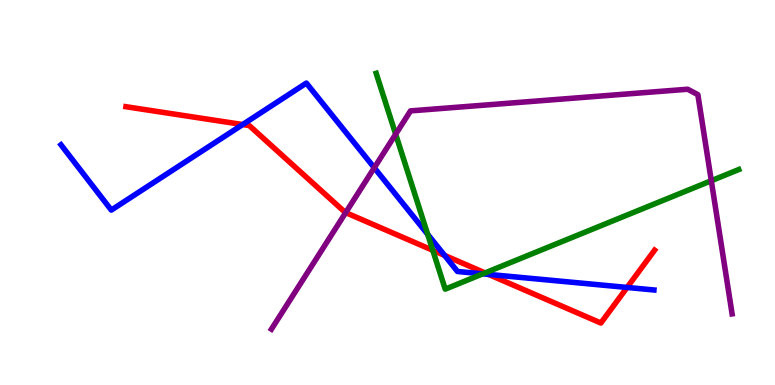[{'lines': ['blue', 'red'], 'intersections': [{'x': 3.13, 'y': 6.76}, {'x': 5.74, 'y': 3.37}, {'x': 6.3, 'y': 2.87}, {'x': 8.09, 'y': 2.53}]}, {'lines': ['green', 'red'], 'intersections': [{'x': 5.58, 'y': 3.5}, {'x': 6.26, 'y': 2.91}]}, {'lines': ['purple', 'red'], 'intersections': [{'x': 4.46, 'y': 4.48}]}, {'lines': ['blue', 'green'], 'intersections': [{'x': 5.52, 'y': 3.91}, {'x': 6.23, 'y': 2.89}]}, {'lines': ['blue', 'purple'], 'intersections': [{'x': 4.83, 'y': 5.64}]}, {'lines': ['green', 'purple'], 'intersections': [{'x': 5.11, 'y': 6.51}, {'x': 9.18, 'y': 5.31}]}]